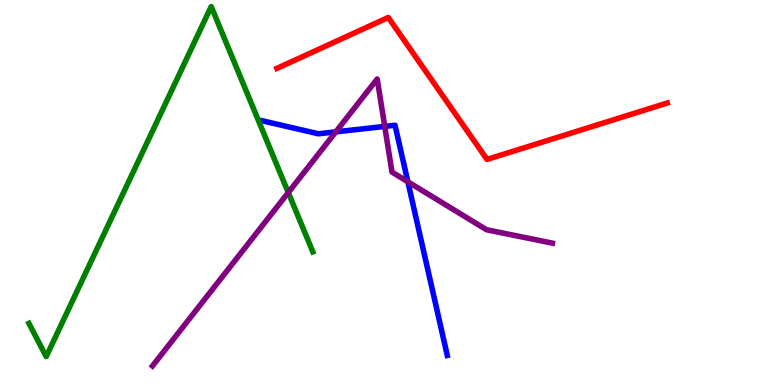[{'lines': ['blue', 'red'], 'intersections': []}, {'lines': ['green', 'red'], 'intersections': []}, {'lines': ['purple', 'red'], 'intersections': []}, {'lines': ['blue', 'green'], 'intersections': []}, {'lines': ['blue', 'purple'], 'intersections': [{'x': 4.33, 'y': 6.58}, {'x': 4.96, 'y': 6.72}, {'x': 5.26, 'y': 5.28}]}, {'lines': ['green', 'purple'], 'intersections': [{'x': 3.72, 'y': 5.0}]}]